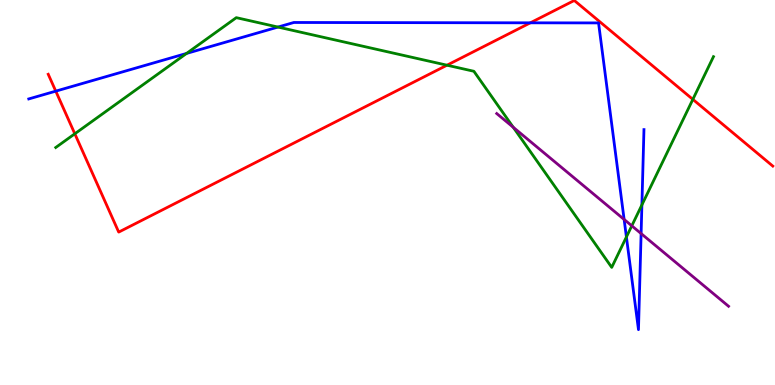[{'lines': ['blue', 'red'], 'intersections': [{'x': 0.72, 'y': 7.63}, {'x': 6.84, 'y': 9.41}]}, {'lines': ['green', 'red'], 'intersections': [{'x': 0.965, 'y': 6.53}, {'x': 5.77, 'y': 8.31}, {'x': 8.94, 'y': 7.42}]}, {'lines': ['purple', 'red'], 'intersections': []}, {'lines': ['blue', 'green'], 'intersections': [{'x': 2.41, 'y': 8.61}, {'x': 3.59, 'y': 9.3}, {'x': 8.08, 'y': 3.84}, {'x': 8.28, 'y': 4.68}]}, {'lines': ['blue', 'purple'], 'intersections': [{'x': 8.05, 'y': 4.3}, {'x': 8.27, 'y': 3.93}]}, {'lines': ['green', 'purple'], 'intersections': [{'x': 6.62, 'y': 6.69}, {'x': 8.15, 'y': 4.13}]}]